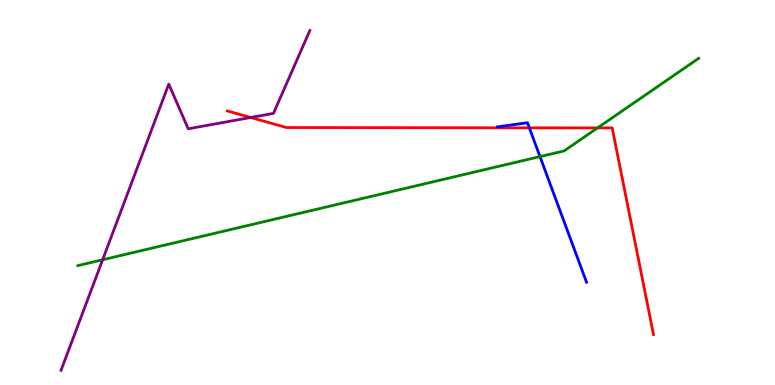[{'lines': ['blue', 'red'], 'intersections': [{'x': 6.83, 'y': 6.68}]}, {'lines': ['green', 'red'], 'intersections': [{'x': 7.71, 'y': 6.68}]}, {'lines': ['purple', 'red'], 'intersections': [{'x': 3.23, 'y': 6.95}]}, {'lines': ['blue', 'green'], 'intersections': [{'x': 6.97, 'y': 5.93}]}, {'lines': ['blue', 'purple'], 'intersections': []}, {'lines': ['green', 'purple'], 'intersections': [{'x': 1.32, 'y': 3.25}]}]